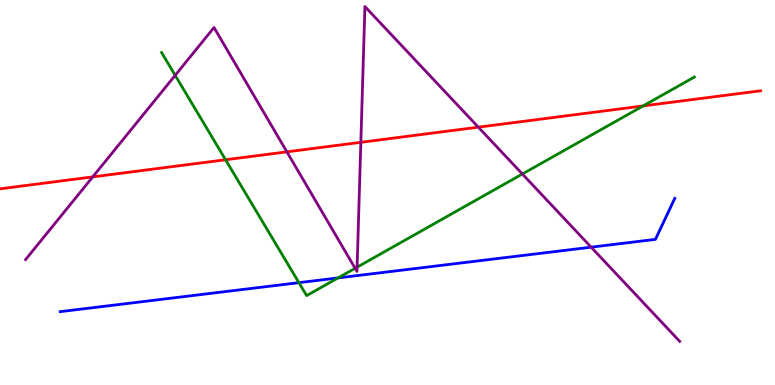[{'lines': ['blue', 'red'], 'intersections': []}, {'lines': ['green', 'red'], 'intersections': [{'x': 2.91, 'y': 5.85}, {'x': 8.3, 'y': 7.25}]}, {'lines': ['purple', 'red'], 'intersections': [{'x': 1.2, 'y': 5.41}, {'x': 3.7, 'y': 6.06}, {'x': 4.66, 'y': 6.3}, {'x': 6.17, 'y': 6.7}]}, {'lines': ['blue', 'green'], 'intersections': [{'x': 3.86, 'y': 2.66}, {'x': 4.36, 'y': 2.78}]}, {'lines': ['blue', 'purple'], 'intersections': [{'x': 7.63, 'y': 3.58}]}, {'lines': ['green', 'purple'], 'intersections': [{'x': 2.26, 'y': 8.04}, {'x': 4.58, 'y': 3.03}, {'x': 4.61, 'y': 3.06}, {'x': 6.74, 'y': 5.48}]}]